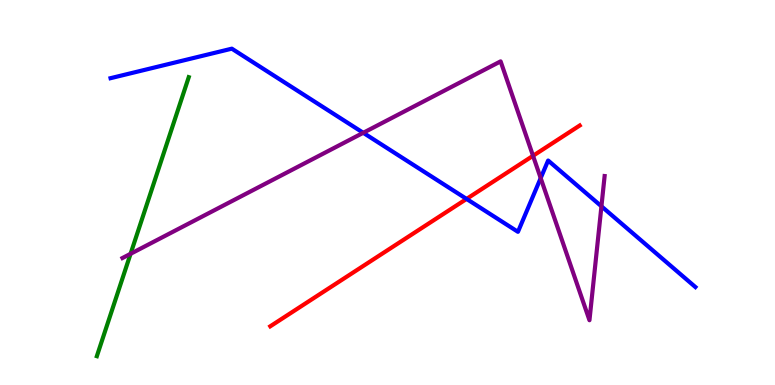[{'lines': ['blue', 'red'], 'intersections': [{'x': 6.02, 'y': 4.83}]}, {'lines': ['green', 'red'], 'intersections': []}, {'lines': ['purple', 'red'], 'intersections': [{'x': 6.88, 'y': 5.95}]}, {'lines': ['blue', 'green'], 'intersections': []}, {'lines': ['blue', 'purple'], 'intersections': [{'x': 4.69, 'y': 6.55}, {'x': 6.98, 'y': 5.37}, {'x': 7.76, 'y': 4.64}]}, {'lines': ['green', 'purple'], 'intersections': [{'x': 1.68, 'y': 3.41}]}]